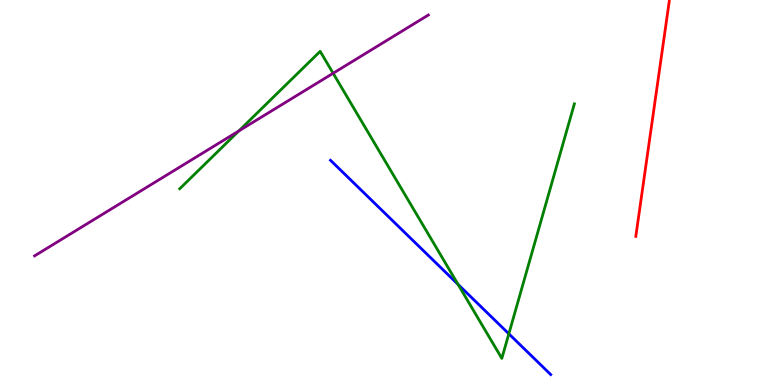[{'lines': ['blue', 'red'], 'intersections': []}, {'lines': ['green', 'red'], 'intersections': []}, {'lines': ['purple', 'red'], 'intersections': []}, {'lines': ['blue', 'green'], 'intersections': [{'x': 5.91, 'y': 2.61}, {'x': 6.57, 'y': 1.33}]}, {'lines': ['blue', 'purple'], 'intersections': []}, {'lines': ['green', 'purple'], 'intersections': [{'x': 3.08, 'y': 6.6}, {'x': 4.3, 'y': 8.1}]}]